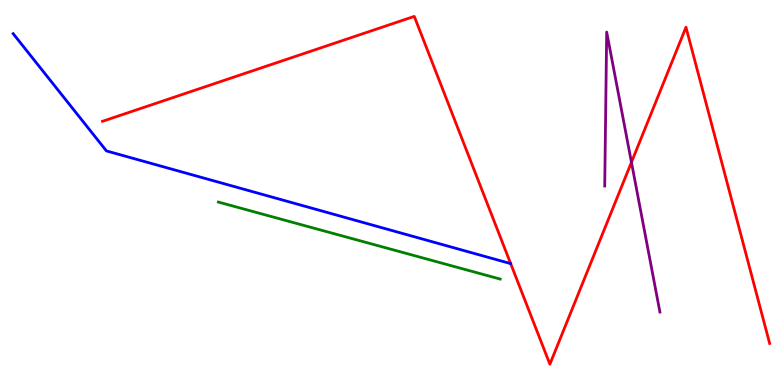[{'lines': ['blue', 'red'], 'intersections': []}, {'lines': ['green', 'red'], 'intersections': []}, {'lines': ['purple', 'red'], 'intersections': [{'x': 8.15, 'y': 5.79}]}, {'lines': ['blue', 'green'], 'intersections': []}, {'lines': ['blue', 'purple'], 'intersections': []}, {'lines': ['green', 'purple'], 'intersections': []}]